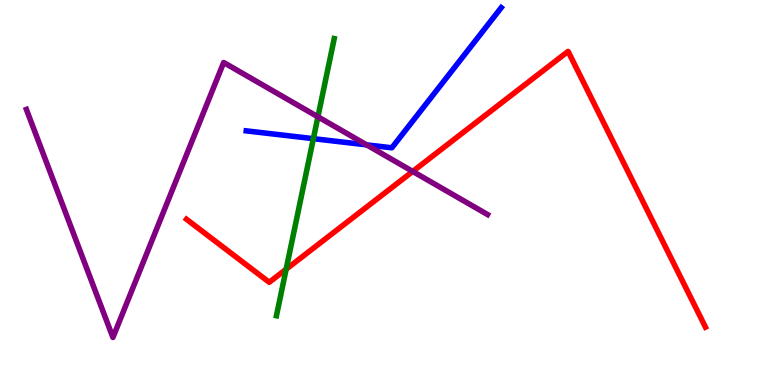[{'lines': ['blue', 'red'], 'intersections': []}, {'lines': ['green', 'red'], 'intersections': [{'x': 3.69, 'y': 3.01}]}, {'lines': ['purple', 'red'], 'intersections': [{'x': 5.33, 'y': 5.55}]}, {'lines': ['blue', 'green'], 'intersections': [{'x': 4.04, 'y': 6.4}]}, {'lines': ['blue', 'purple'], 'intersections': [{'x': 4.73, 'y': 6.24}]}, {'lines': ['green', 'purple'], 'intersections': [{'x': 4.1, 'y': 6.97}]}]